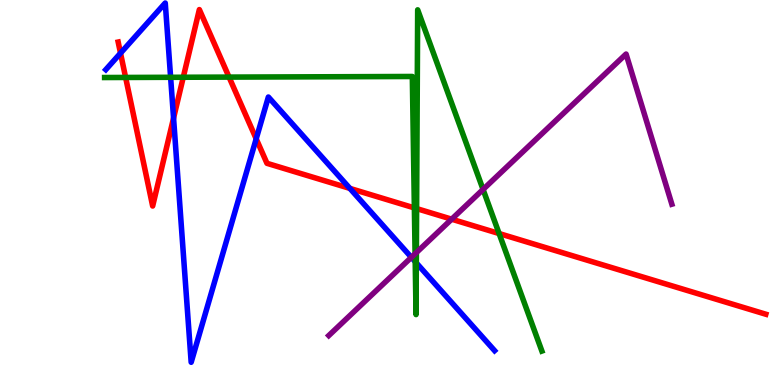[{'lines': ['blue', 'red'], 'intersections': [{'x': 1.55, 'y': 8.62}, {'x': 2.24, 'y': 6.93}, {'x': 3.31, 'y': 6.39}, {'x': 4.51, 'y': 5.11}]}, {'lines': ['green', 'red'], 'intersections': [{'x': 1.62, 'y': 7.99}, {'x': 2.36, 'y': 7.99}, {'x': 2.96, 'y': 8.0}, {'x': 5.35, 'y': 4.6}, {'x': 5.38, 'y': 4.58}, {'x': 6.44, 'y': 3.93}]}, {'lines': ['purple', 'red'], 'intersections': [{'x': 5.83, 'y': 4.31}]}, {'lines': ['blue', 'green'], 'intersections': [{'x': 2.2, 'y': 7.99}, {'x': 5.36, 'y': 3.2}, {'x': 5.37, 'y': 3.17}]}, {'lines': ['blue', 'purple'], 'intersections': [{'x': 5.31, 'y': 3.32}]}, {'lines': ['green', 'purple'], 'intersections': [{'x': 5.36, 'y': 3.41}, {'x': 5.37, 'y': 3.44}, {'x': 6.23, 'y': 5.08}]}]